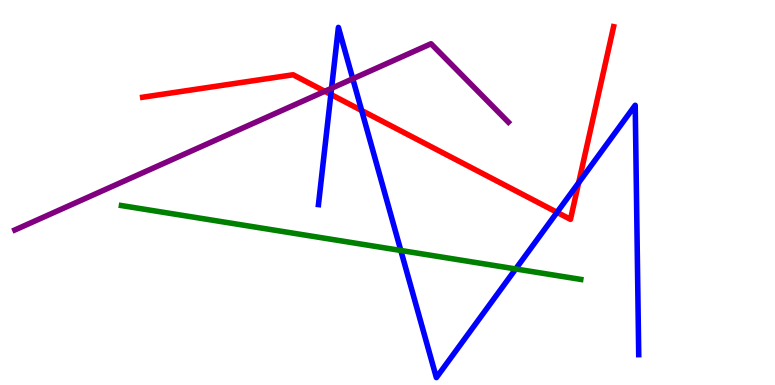[{'lines': ['blue', 'red'], 'intersections': [{'x': 4.27, 'y': 7.55}, {'x': 4.67, 'y': 7.13}, {'x': 7.19, 'y': 4.48}, {'x': 7.47, 'y': 5.25}]}, {'lines': ['green', 'red'], 'intersections': []}, {'lines': ['purple', 'red'], 'intersections': [{'x': 4.19, 'y': 7.63}]}, {'lines': ['blue', 'green'], 'intersections': [{'x': 5.17, 'y': 3.49}, {'x': 6.65, 'y': 3.01}]}, {'lines': ['blue', 'purple'], 'intersections': [{'x': 4.28, 'y': 7.71}, {'x': 4.55, 'y': 7.95}]}, {'lines': ['green', 'purple'], 'intersections': []}]